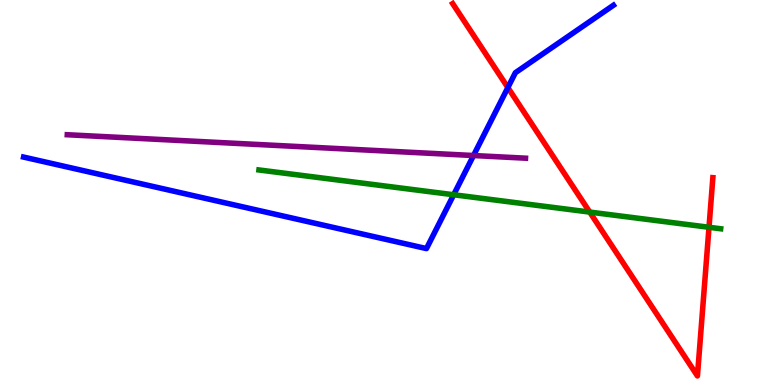[{'lines': ['blue', 'red'], 'intersections': [{'x': 6.55, 'y': 7.73}]}, {'lines': ['green', 'red'], 'intersections': [{'x': 7.61, 'y': 4.49}, {'x': 9.15, 'y': 4.1}]}, {'lines': ['purple', 'red'], 'intersections': []}, {'lines': ['blue', 'green'], 'intersections': [{'x': 5.85, 'y': 4.94}]}, {'lines': ['blue', 'purple'], 'intersections': [{'x': 6.11, 'y': 5.96}]}, {'lines': ['green', 'purple'], 'intersections': []}]